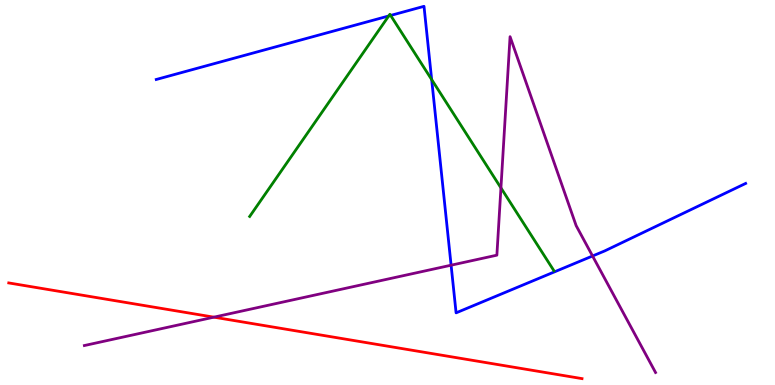[{'lines': ['blue', 'red'], 'intersections': []}, {'lines': ['green', 'red'], 'intersections': []}, {'lines': ['purple', 'red'], 'intersections': [{'x': 2.76, 'y': 1.76}]}, {'lines': ['blue', 'green'], 'intersections': [{'x': 5.02, 'y': 9.59}, {'x': 5.04, 'y': 9.6}, {'x': 5.57, 'y': 7.93}]}, {'lines': ['blue', 'purple'], 'intersections': [{'x': 5.82, 'y': 3.11}, {'x': 7.65, 'y': 3.35}]}, {'lines': ['green', 'purple'], 'intersections': [{'x': 6.46, 'y': 5.12}]}]